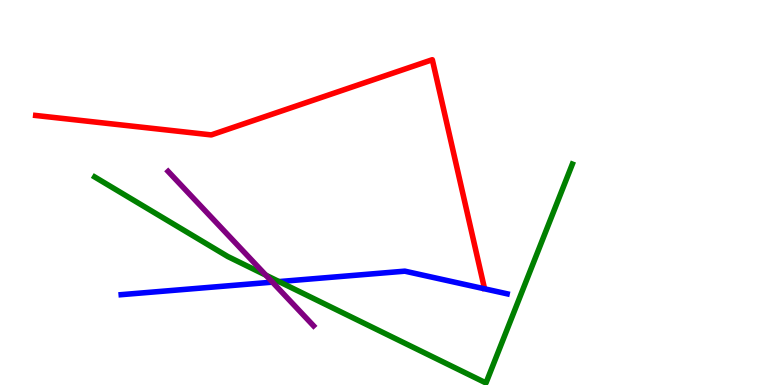[{'lines': ['blue', 'red'], 'intersections': []}, {'lines': ['green', 'red'], 'intersections': []}, {'lines': ['purple', 'red'], 'intersections': []}, {'lines': ['blue', 'green'], 'intersections': [{'x': 3.6, 'y': 2.69}]}, {'lines': ['blue', 'purple'], 'intersections': [{'x': 3.52, 'y': 2.67}]}, {'lines': ['green', 'purple'], 'intersections': [{'x': 3.43, 'y': 2.85}]}]